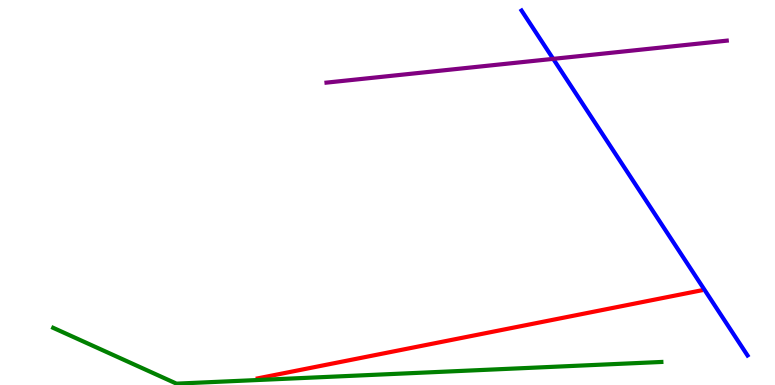[{'lines': ['blue', 'red'], 'intersections': []}, {'lines': ['green', 'red'], 'intersections': []}, {'lines': ['purple', 'red'], 'intersections': []}, {'lines': ['blue', 'green'], 'intersections': []}, {'lines': ['blue', 'purple'], 'intersections': [{'x': 7.14, 'y': 8.47}]}, {'lines': ['green', 'purple'], 'intersections': []}]